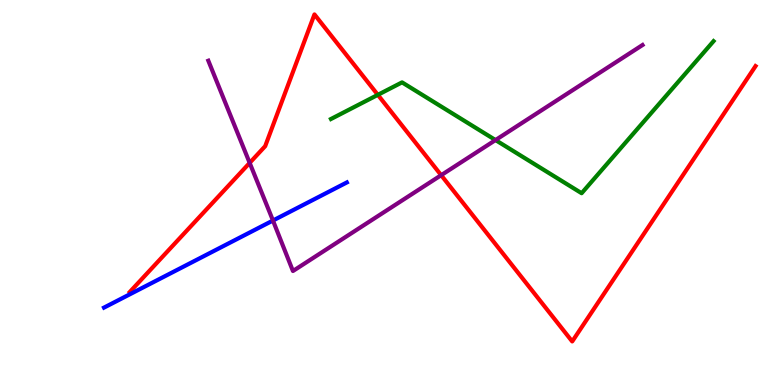[{'lines': ['blue', 'red'], 'intersections': []}, {'lines': ['green', 'red'], 'intersections': [{'x': 4.88, 'y': 7.54}]}, {'lines': ['purple', 'red'], 'intersections': [{'x': 3.22, 'y': 5.77}, {'x': 5.69, 'y': 5.45}]}, {'lines': ['blue', 'green'], 'intersections': []}, {'lines': ['blue', 'purple'], 'intersections': [{'x': 3.52, 'y': 4.27}]}, {'lines': ['green', 'purple'], 'intersections': [{'x': 6.39, 'y': 6.36}]}]